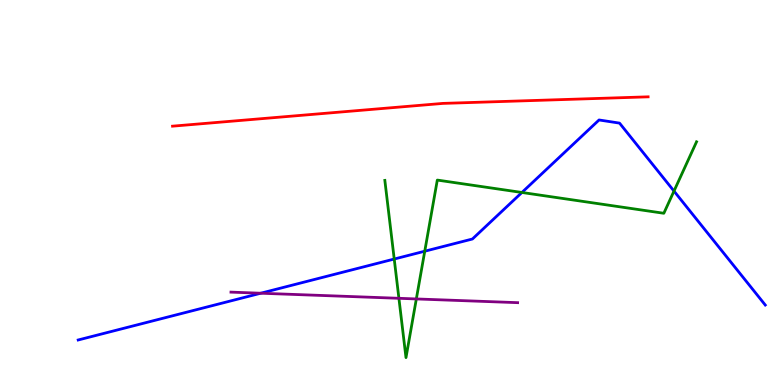[{'lines': ['blue', 'red'], 'intersections': []}, {'lines': ['green', 'red'], 'intersections': []}, {'lines': ['purple', 'red'], 'intersections': []}, {'lines': ['blue', 'green'], 'intersections': [{'x': 5.09, 'y': 3.27}, {'x': 5.48, 'y': 3.48}, {'x': 6.73, 'y': 5.0}, {'x': 8.7, 'y': 5.04}]}, {'lines': ['blue', 'purple'], 'intersections': [{'x': 3.36, 'y': 2.38}]}, {'lines': ['green', 'purple'], 'intersections': [{'x': 5.15, 'y': 2.25}, {'x': 5.37, 'y': 2.24}]}]